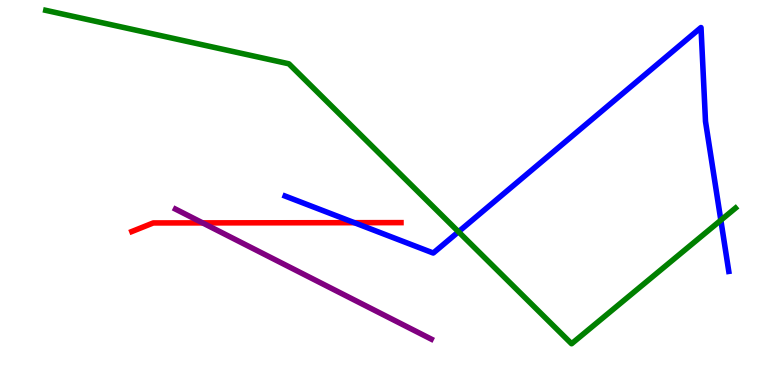[{'lines': ['blue', 'red'], 'intersections': [{'x': 4.57, 'y': 4.22}]}, {'lines': ['green', 'red'], 'intersections': []}, {'lines': ['purple', 'red'], 'intersections': [{'x': 2.61, 'y': 4.21}]}, {'lines': ['blue', 'green'], 'intersections': [{'x': 5.92, 'y': 3.98}, {'x': 9.3, 'y': 4.28}]}, {'lines': ['blue', 'purple'], 'intersections': []}, {'lines': ['green', 'purple'], 'intersections': []}]